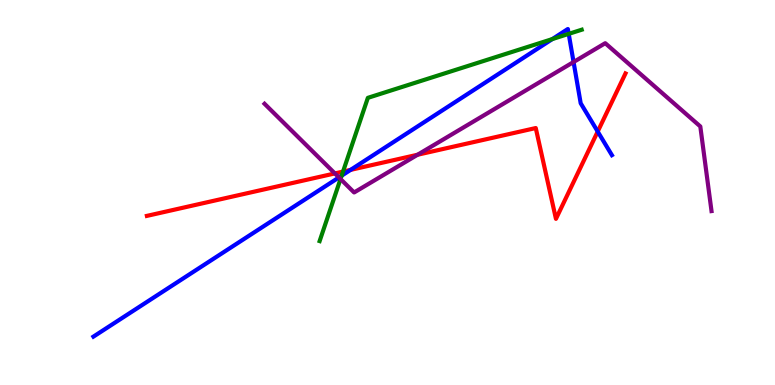[{'lines': ['blue', 'red'], 'intersections': [{'x': 4.52, 'y': 5.59}, {'x': 7.71, 'y': 6.58}]}, {'lines': ['green', 'red'], 'intersections': [{'x': 4.43, 'y': 5.54}]}, {'lines': ['purple', 'red'], 'intersections': [{'x': 4.32, 'y': 5.5}, {'x': 5.39, 'y': 5.98}]}, {'lines': ['blue', 'green'], 'intersections': [{'x': 4.41, 'y': 5.44}, {'x': 7.13, 'y': 8.98}, {'x': 7.34, 'y': 9.12}]}, {'lines': ['blue', 'purple'], 'intersections': [{'x': 4.37, 'y': 5.39}, {'x': 7.4, 'y': 8.39}]}, {'lines': ['green', 'purple'], 'intersections': [{'x': 4.39, 'y': 5.35}]}]